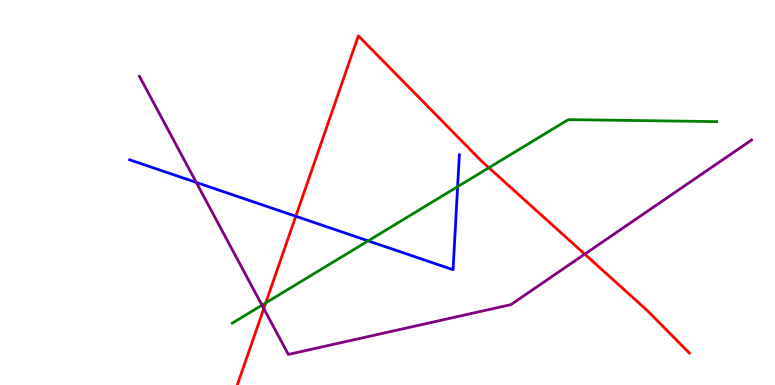[{'lines': ['blue', 'red'], 'intersections': [{'x': 3.82, 'y': 4.38}]}, {'lines': ['green', 'red'], 'intersections': [{'x': 3.43, 'y': 2.13}, {'x': 6.31, 'y': 5.64}]}, {'lines': ['purple', 'red'], 'intersections': [{'x': 3.4, 'y': 1.99}, {'x': 7.54, 'y': 3.4}]}, {'lines': ['blue', 'green'], 'intersections': [{'x': 4.75, 'y': 3.74}, {'x': 5.9, 'y': 5.15}]}, {'lines': ['blue', 'purple'], 'intersections': [{'x': 2.53, 'y': 5.26}]}, {'lines': ['green', 'purple'], 'intersections': [{'x': 3.38, 'y': 2.07}]}]